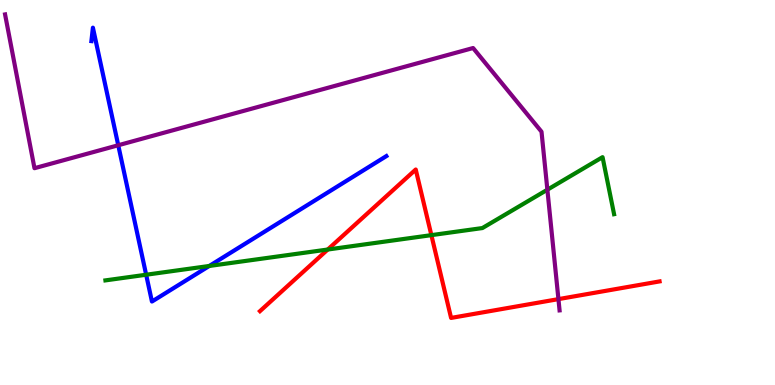[{'lines': ['blue', 'red'], 'intersections': []}, {'lines': ['green', 'red'], 'intersections': [{'x': 4.23, 'y': 3.52}, {'x': 5.57, 'y': 3.89}]}, {'lines': ['purple', 'red'], 'intersections': [{'x': 7.21, 'y': 2.23}]}, {'lines': ['blue', 'green'], 'intersections': [{'x': 1.89, 'y': 2.86}, {'x': 2.7, 'y': 3.09}]}, {'lines': ['blue', 'purple'], 'intersections': [{'x': 1.53, 'y': 6.23}]}, {'lines': ['green', 'purple'], 'intersections': [{'x': 7.06, 'y': 5.07}]}]